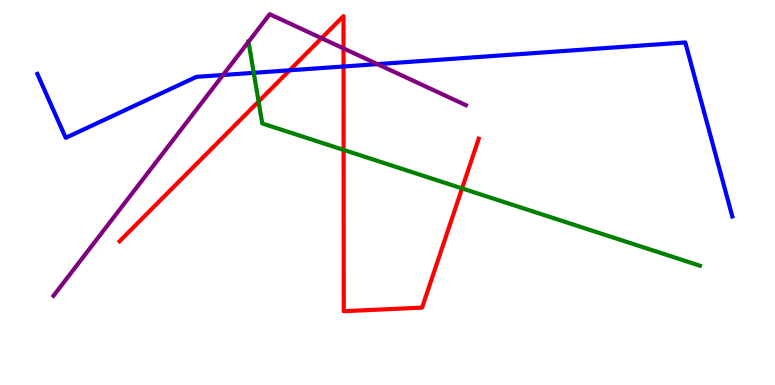[{'lines': ['blue', 'red'], 'intersections': [{'x': 3.74, 'y': 8.17}, {'x': 4.43, 'y': 8.27}]}, {'lines': ['green', 'red'], 'intersections': [{'x': 3.34, 'y': 7.36}, {'x': 4.43, 'y': 6.11}, {'x': 5.96, 'y': 5.11}]}, {'lines': ['purple', 'red'], 'intersections': [{'x': 4.15, 'y': 9.01}, {'x': 4.43, 'y': 8.74}]}, {'lines': ['blue', 'green'], 'intersections': [{'x': 3.27, 'y': 8.11}]}, {'lines': ['blue', 'purple'], 'intersections': [{'x': 2.88, 'y': 8.05}, {'x': 4.87, 'y': 8.33}]}, {'lines': ['green', 'purple'], 'intersections': [{'x': 3.21, 'y': 8.91}]}]